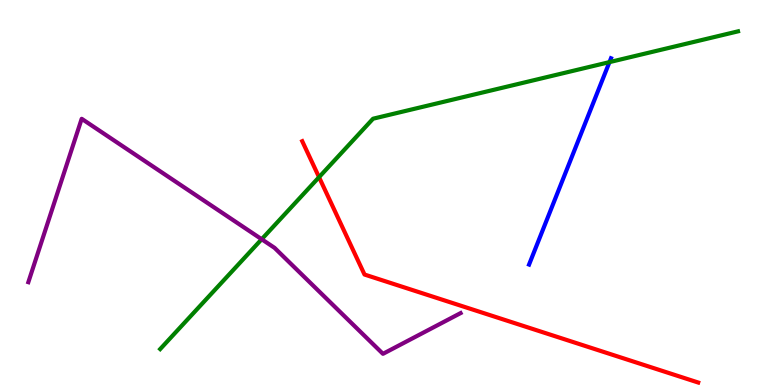[{'lines': ['blue', 'red'], 'intersections': []}, {'lines': ['green', 'red'], 'intersections': [{'x': 4.12, 'y': 5.4}]}, {'lines': ['purple', 'red'], 'intersections': []}, {'lines': ['blue', 'green'], 'intersections': [{'x': 7.86, 'y': 8.39}]}, {'lines': ['blue', 'purple'], 'intersections': []}, {'lines': ['green', 'purple'], 'intersections': [{'x': 3.38, 'y': 3.79}]}]